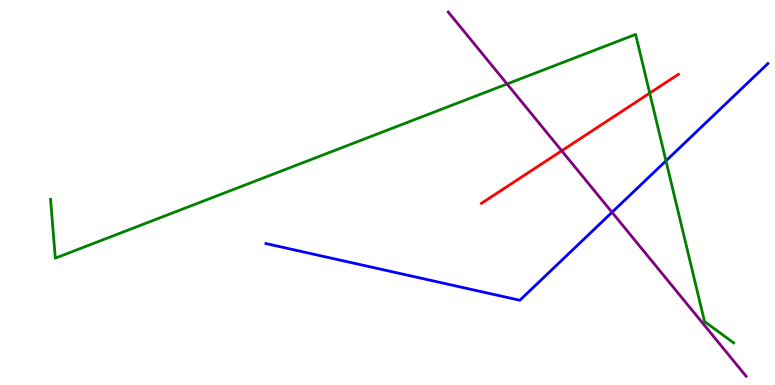[{'lines': ['blue', 'red'], 'intersections': []}, {'lines': ['green', 'red'], 'intersections': [{'x': 8.38, 'y': 7.58}]}, {'lines': ['purple', 'red'], 'intersections': [{'x': 7.25, 'y': 6.08}]}, {'lines': ['blue', 'green'], 'intersections': [{'x': 8.59, 'y': 5.82}]}, {'lines': ['blue', 'purple'], 'intersections': [{'x': 7.9, 'y': 4.49}]}, {'lines': ['green', 'purple'], 'intersections': [{'x': 6.54, 'y': 7.82}]}]